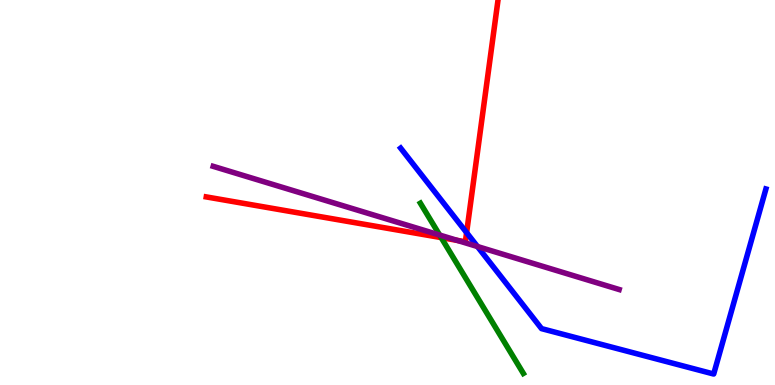[{'lines': ['blue', 'red'], 'intersections': [{'x': 6.02, 'y': 3.96}]}, {'lines': ['green', 'red'], 'intersections': [{'x': 5.69, 'y': 3.83}]}, {'lines': ['purple', 'red'], 'intersections': [{'x': 5.9, 'y': 3.76}]}, {'lines': ['blue', 'green'], 'intersections': []}, {'lines': ['blue', 'purple'], 'intersections': [{'x': 6.16, 'y': 3.6}]}, {'lines': ['green', 'purple'], 'intersections': [{'x': 5.67, 'y': 3.89}]}]